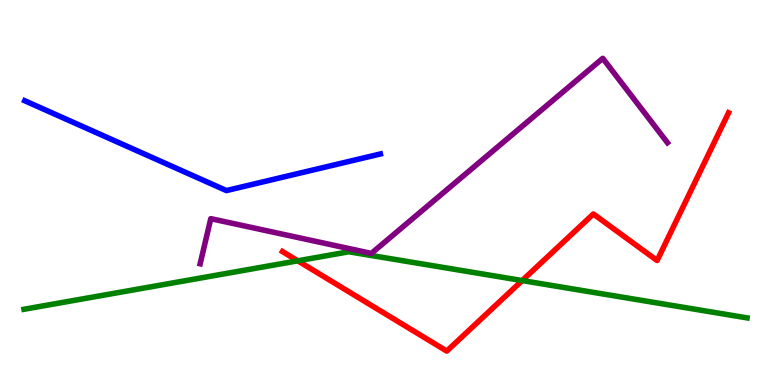[{'lines': ['blue', 'red'], 'intersections': []}, {'lines': ['green', 'red'], 'intersections': [{'x': 3.84, 'y': 3.23}, {'x': 6.74, 'y': 2.71}]}, {'lines': ['purple', 'red'], 'intersections': []}, {'lines': ['blue', 'green'], 'intersections': []}, {'lines': ['blue', 'purple'], 'intersections': []}, {'lines': ['green', 'purple'], 'intersections': []}]